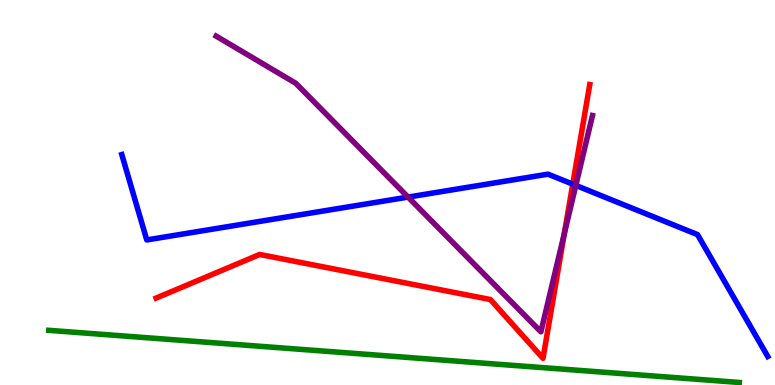[{'lines': ['blue', 'red'], 'intersections': [{'x': 7.39, 'y': 5.22}]}, {'lines': ['green', 'red'], 'intersections': []}, {'lines': ['purple', 'red'], 'intersections': [{'x': 7.28, 'y': 3.93}]}, {'lines': ['blue', 'green'], 'intersections': []}, {'lines': ['blue', 'purple'], 'intersections': [{'x': 5.27, 'y': 4.88}, {'x': 7.43, 'y': 5.18}]}, {'lines': ['green', 'purple'], 'intersections': []}]